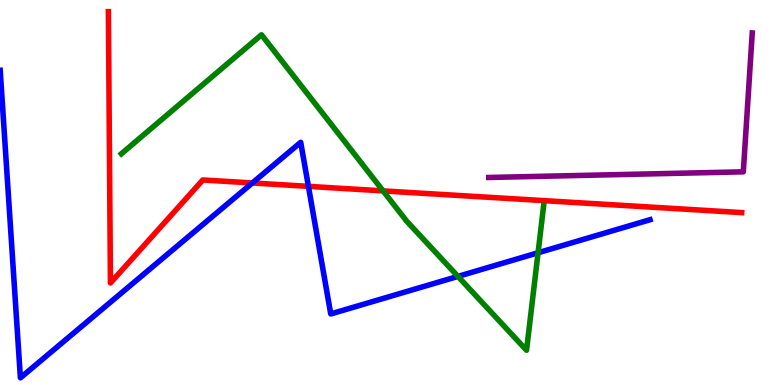[{'lines': ['blue', 'red'], 'intersections': [{'x': 3.26, 'y': 5.25}, {'x': 3.98, 'y': 5.16}]}, {'lines': ['green', 'red'], 'intersections': [{'x': 4.94, 'y': 5.04}]}, {'lines': ['purple', 'red'], 'intersections': []}, {'lines': ['blue', 'green'], 'intersections': [{'x': 5.91, 'y': 2.82}, {'x': 6.94, 'y': 3.43}]}, {'lines': ['blue', 'purple'], 'intersections': []}, {'lines': ['green', 'purple'], 'intersections': []}]